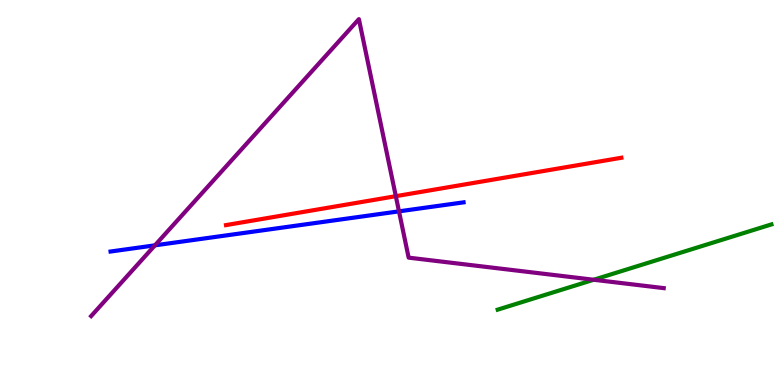[{'lines': ['blue', 'red'], 'intersections': []}, {'lines': ['green', 'red'], 'intersections': []}, {'lines': ['purple', 'red'], 'intersections': [{'x': 5.11, 'y': 4.9}]}, {'lines': ['blue', 'green'], 'intersections': []}, {'lines': ['blue', 'purple'], 'intersections': [{'x': 2.0, 'y': 3.63}, {'x': 5.15, 'y': 4.51}]}, {'lines': ['green', 'purple'], 'intersections': [{'x': 7.66, 'y': 2.73}]}]